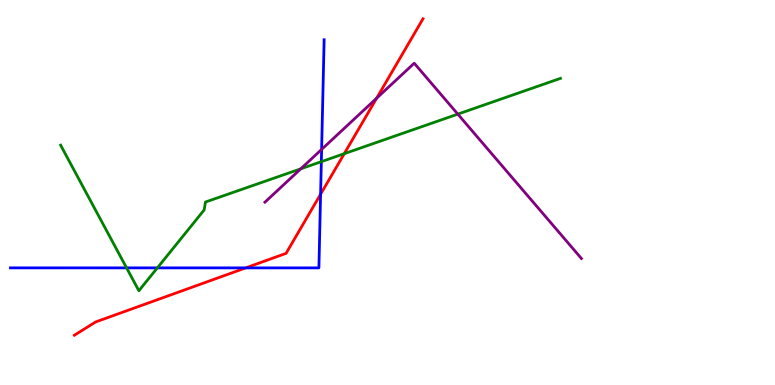[{'lines': ['blue', 'red'], 'intersections': [{'x': 3.17, 'y': 3.04}, {'x': 4.14, 'y': 4.96}]}, {'lines': ['green', 'red'], 'intersections': [{'x': 4.44, 'y': 6.01}]}, {'lines': ['purple', 'red'], 'intersections': [{'x': 4.86, 'y': 7.45}]}, {'lines': ['blue', 'green'], 'intersections': [{'x': 1.63, 'y': 3.04}, {'x': 2.03, 'y': 3.04}, {'x': 4.15, 'y': 5.8}]}, {'lines': ['blue', 'purple'], 'intersections': [{'x': 4.15, 'y': 6.12}]}, {'lines': ['green', 'purple'], 'intersections': [{'x': 3.88, 'y': 5.61}, {'x': 5.91, 'y': 7.04}]}]